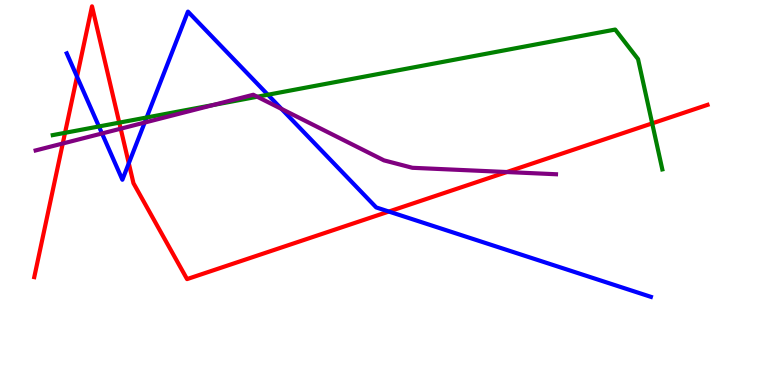[{'lines': ['blue', 'red'], 'intersections': [{'x': 0.994, 'y': 8.01}, {'x': 1.66, 'y': 5.76}, {'x': 5.02, 'y': 4.51}]}, {'lines': ['green', 'red'], 'intersections': [{'x': 0.839, 'y': 6.55}, {'x': 1.54, 'y': 6.81}, {'x': 8.42, 'y': 6.8}]}, {'lines': ['purple', 'red'], 'intersections': [{'x': 0.81, 'y': 6.27}, {'x': 1.56, 'y': 6.66}, {'x': 6.54, 'y': 5.53}]}, {'lines': ['blue', 'green'], 'intersections': [{'x': 1.28, 'y': 6.72}, {'x': 1.89, 'y': 6.95}, {'x': 3.46, 'y': 7.54}]}, {'lines': ['blue', 'purple'], 'intersections': [{'x': 1.32, 'y': 6.53}, {'x': 1.87, 'y': 6.82}, {'x': 3.63, 'y': 7.17}]}, {'lines': ['green', 'purple'], 'intersections': [{'x': 2.75, 'y': 7.27}, {'x': 3.32, 'y': 7.49}]}]